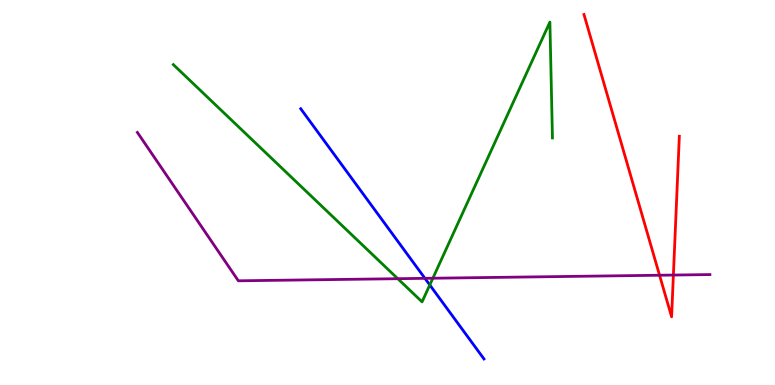[{'lines': ['blue', 'red'], 'intersections': []}, {'lines': ['green', 'red'], 'intersections': []}, {'lines': ['purple', 'red'], 'intersections': [{'x': 8.51, 'y': 2.85}, {'x': 8.69, 'y': 2.86}]}, {'lines': ['blue', 'green'], 'intersections': [{'x': 5.55, 'y': 2.6}]}, {'lines': ['blue', 'purple'], 'intersections': [{'x': 5.48, 'y': 2.77}]}, {'lines': ['green', 'purple'], 'intersections': [{'x': 5.13, 'y': 2.76}, {'x': 5.59, 'y': 2.77}]}]